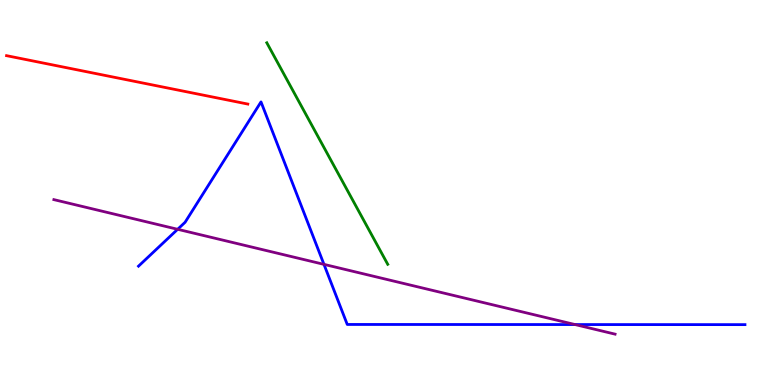[{'lines': ['blue', 'red'], 'intersections': []}, {'lines': ['green', 'red'], 'intersections': []}, {'lines': ['purple', 'red'], 'intersections': []}, {'lines': ['blue', 'green'], 'intersections': []}, {'lines': ['blue', 'purple'], 'intersections': [{'x': 2.29, 'y': 4.04}, {'x': 4.18, 'y': 3.13}, {'x': 7.42, 'y': 1.57}]}, {'lines': ['green', 'purple'], 'intersections': []}]